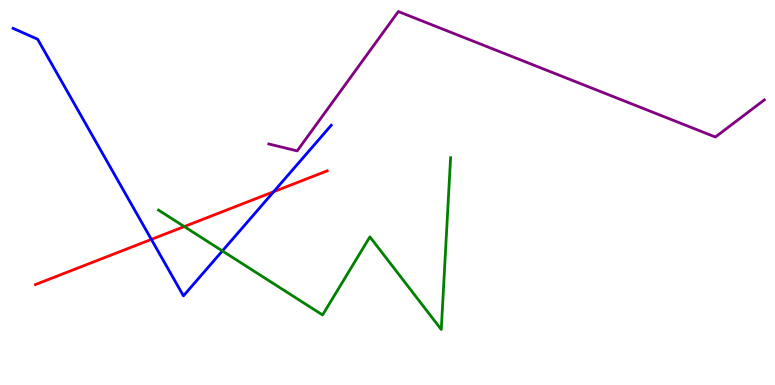[{'lines': ['blue', 'red'], 'intersections': [{'x': 1.95, 'y': 3.78}, {'x': 3.53, 'y': 5.02}]}, {'lines': ['green', 'red'], 'intersections': [{'x': 2.38, 'y': 4.12}]}, {'lines': ['purple', 'red'], 'intersections': []}, {'lines': ['blue', 'green'], 'intersections': [{'x': 2.87, 'y': 3.48}]}, {'lines': ['blue', 'purple'], 'intersections': []}, {'lines': ['green', 'purple'], 'intersections': []}]